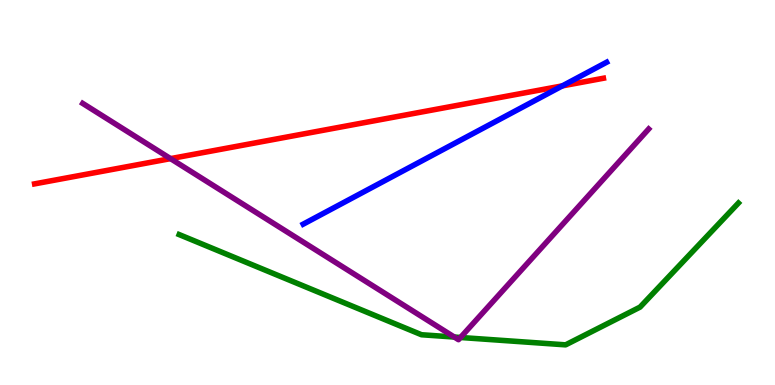[{'lines': ['blue', 'red'], 'intersections': [{'x': 7.26, 'y': 7.77}]}, {'lines': ['green', 'red'], 'intersections': []}, {'lines': ['purple', 'red'], 'intersections': [{'x': 2.2, 'y': 5.88}]}, {'lines': ['blue', 'green'], 'intersections': []}, {'lines': ['blue', 'purple'], 'intersections': []}, {'lines': ['green', 'purple'], 'intersections': [{'x': 5.86, 'y': 1.25}, {'x': 5.94, 'y': 1.23}]}]